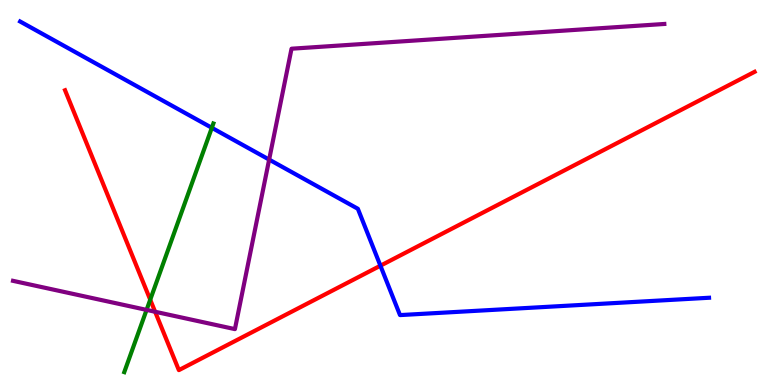[{'lines': ['blue', 'red'], 'intersections': [{'x': 4.91, 'y': 3.1}]}, {'lines': ['green', 'red'], 'intersections': [{'x': 1.94, 'y': 2.22}]}, {'lines': ['purple', 'red'], 'intersections': [{'x': 2.0, 'y': 1.9}]}, {'lines': ['blue', 'green'], 'intersections': [{'x': 2.73, 'y': 6.68}]}, {'lines': ['blue', 'purple'], 'intersections': [{'x': 3.47, 'y': 5.85}]}, {'lines': ['green', 'purple'], 'intersections': [{'x': 1.89, 'y': 1.95}]}]